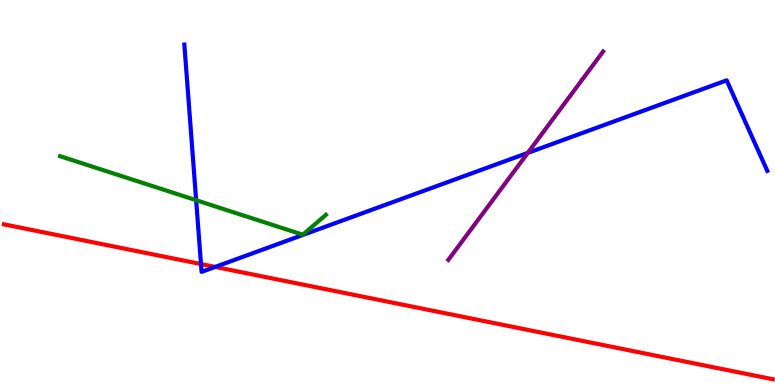[{'lines': ['blue', 'red'], 'intersections': [{'x': 2.59, 'y': 3.14}, {'x': 2.78, 'y': 3.07}]}, {'lines': ['green', 'red'], 'intersections': []}, {'lines': ['purple', 'red'], 'intersections': []}, {'lines': ['blue', 'green'], 'intersections': [{'x': 2.53, 'y': 4.8}]}, {'lines': ['blue', 'purple'], 'intersections': [{'x': 6.81, 'y': 6.03}]}, {'lines': ['green', 'purple'], 'intersections': []}]